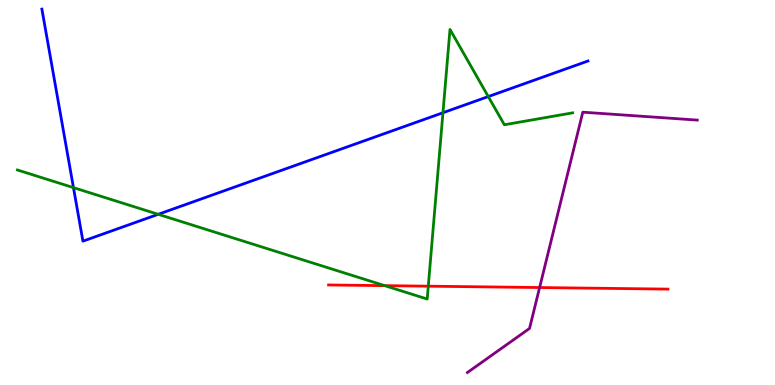[{'lines': ['blue', 'red'], 'intersections': []}, {'lines': ['green', 'red'], 'intersections': [{'x': 4.96, 'y': 2.58}, {'x': 5.53, 'y': 2.57}]}, {'lines': ['purple', 'red'], 'intersections': [{'x': 6.96, 'y': 2.53}]}, {'lines': ['blue', 'green'], 'intersections': [{'x': 0.948, 'y': 5.13}, {'x': 2.04, 'y': 4.43}, {'x': 5.72, 'y': 7.07}, {'x': 6.3, 'y': 7.49}]}, {'lines': ['blue', 'purple'], 'intersections': []}, {'lines': ['green', 'purple'], 'intersections': []}]